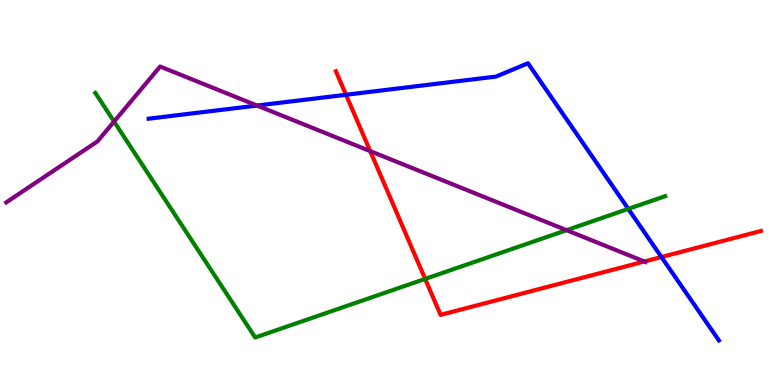[{'lines': ['blue', 'red'], 'intersections': [{'x': 4.46, 'y': 7.54}, {'x': 8.53, 'y': 3.32}]}, {'lines': ['green', 'red'], 'intersections': [{'x': 5.49, 'y': 2.76}]}, {'lines': ['purple', 'red'], 'intersections': [{'x': 4.78, 'y': 6.07}, {'x': 8.31, 'y': 3.21}]}, {'lines': ['blue', 'green'], 'intersections': [{'x': 8.11, 'y': 4.57}]}, {'lines': ['blue', 'purple'], 'intersections': [{'x': 3.32, 'y': 7.26}]}, {'lines': ['green', 'purple'], 'intersections': [{'x': 1.47, 'y': 6.84}, {'x': 7.31, 'y': 4.02}]}]